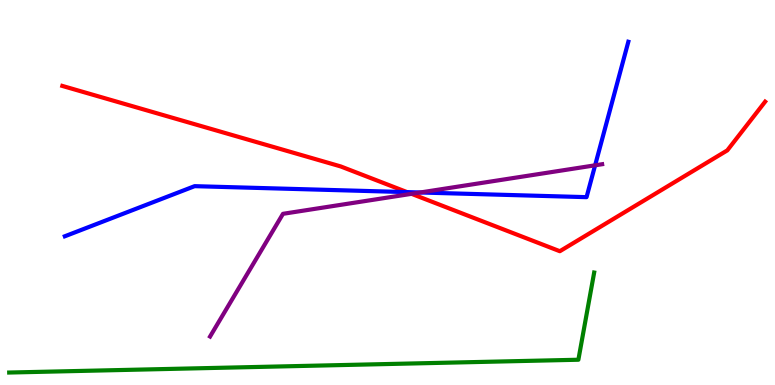[{'lines': ['blue', 'red'], 'intersections': [{'x': 5.25, 'y': 5.01}]}, {'lines': ['green', 'red'], 'intersections': []}, {'lines': ['purple', 'red'], 'intersections': [{'x': 5.31, 'y': 4.97}]}, {'lines': ['blue', 'green'], 'intersections': []}, {'lines': ['blue', 'purple'], 'intersections': [{'x': 5.42, 'y': 5.0}, {'x': 7.68, 'y': 5.71}]}, {'lines': ['green', 'purple'], 'intersections': []}]